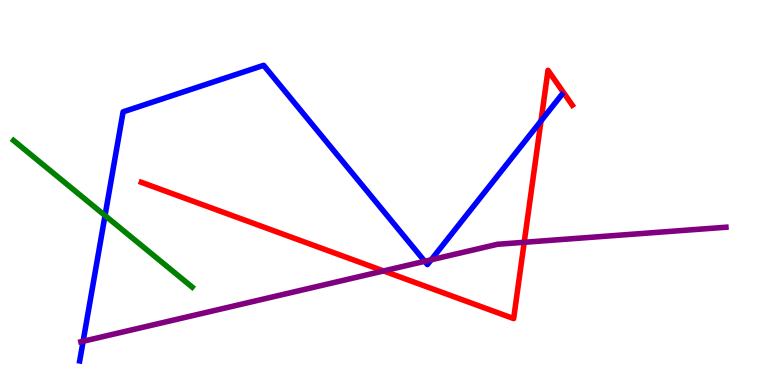[{'lines': ['blue', 'red'], 'intersections': [{'x': 6.98, 'y': 6.86}]}, {'lines': ['green', 'red'], 'intersections': []}, {'lines': ['purple', 'red'], 'intersections': [{'x': 4.95, 'y': 2.96}, {'x': 6.76, 'y': 3.71}]}, {'lines': ['blue', 'green'], 'intersections': [{'x': 1.36, 'y': 4.4}]}, {'lines': ['blue', 'purple'], 'intersections': [{'x': 1.07, 'y': 1.14}, {'x': 5.48, 'y': 3.21}, {'x': 5.56, 'y': 3.25}]}, {'lines': ['green', 'purple'], 'intersections': []}]